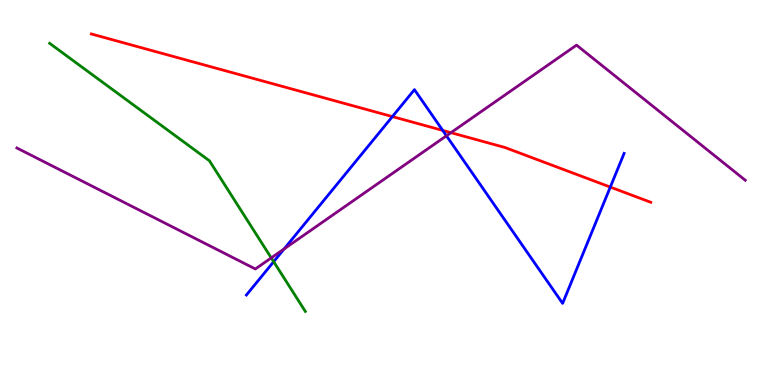[{'lines': ['blue', 'red'], 'intersections': [{'x': 5.06, 'y': 6.97}, {'x': 5.71, 'y': 6.61}, {'x': 7.87, 'y': 5.14}]}, {'lines': ['green', 'red'], 'intersections': []}, {'lines': ['purple', 'red'], 'intersections': [{'x': 5.82, 'y': 6.55}]}, {'lines': ['blue', 'green'], 'intersections': [{'x': 3.53, 'y': 3.2}]}, {'lines': ['blue', 'purple'], 'intersections': [{'x': 3.67, 'y': 3.53}, {'x': 5.76, 'y': 6.47}]}, {'lines': ['green', 'purple'], 'intersections': [{'x': 3.5, 'y': 3.3}]}]